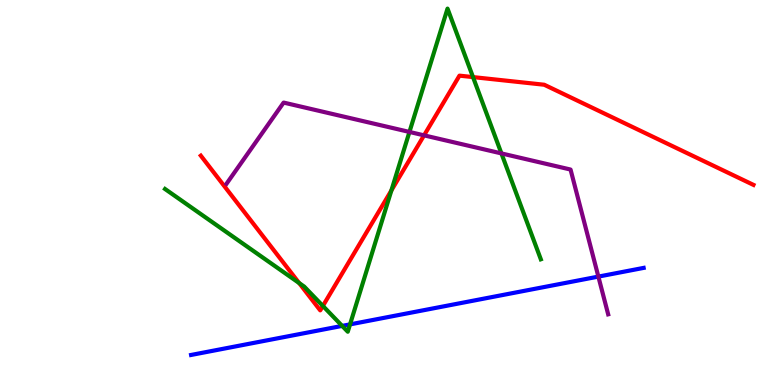[{'lines': ['blue', 'red'], 'intersections': []}, {'lines': ['green', 'red'], 'intersections': [{'x': 3.86, 'y': 2.65}, {'x': 4.17, 'y': 2.05}, {'x': 5.05, 'y': 5.05}, {'x': 6.1, 'y': 8.0}]}, {'lines': ['purple', 'red'], 'intersections': [{'x': 5.47, 'y': 6.48}]}, {'lines': ['blue', 'green'], 'intersections': [{'x': 4.41, 'y': 1.54}, {'x': 4.52, 'y': 1.57}]}, {'lines': ['blue', 'purple'], 'intersections': [{'x': 7.72, 'y': 2.82}]}, {'lines': ['green', 'purple'], 'intersections': [{'x': 5.28, 'y': 6.57}, {'x': 6.47, 'y': 6.02}]}]